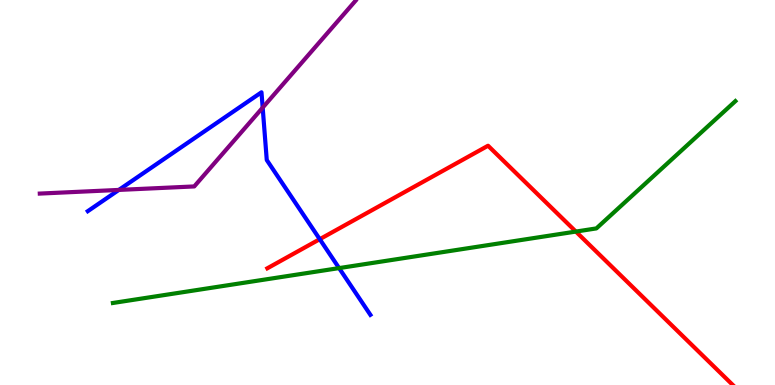[{'lines': ['blue', 'red'], 'intersections': [{'x': 4.13, 'y': 3.79}]}, {'lines': ['green', 'red'], 'intersections': [{'x': 7.43, 'y': 3.99}]}, {'lines': ['purple', 'red'], 'intersections': []}, {'lines': ['blue', 'green'], 'intersections': [{'x': 4.38, 'y': 3.04}]}, {'lines': ['blue', 'purple'], 'intersections': [{'x': 1.53, 'y': 5.07}, {'x': 3.39, 'y': 7.2}]}, {'lines': ['green', 'purple'], 'intersections': []}]